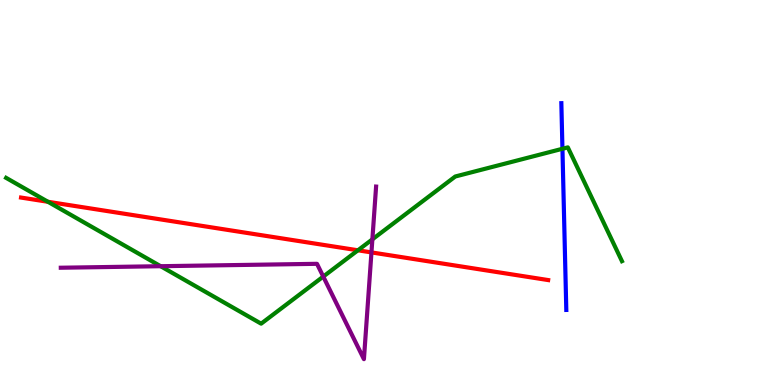[{'lines': ['blue', 'red'], 'intersections': []}, {'lines': ['green', 'red'], 'intersections': [{'x': 0.618, 'y': 4.76}, {'x': 4.62, 'y': 3.5}]}, {'lines': ['purple', 'red'], 'intersections': [{'x': 4.79, 'y': 3.44}]}, {'lines': ['blue', 'green'], 'intersections': [{'x': 7.26, 'y': 6.14}]}, {'lines': ['blue', 'purple'], 'intersections': []}, {'lines': ['green', 'purple'], 'intersections': [{'x': 2.07, 'y': 3.09}, {'x': 4.17, 'y': 2.82}, {'x': 4.8, 'y': 3.78}]}]